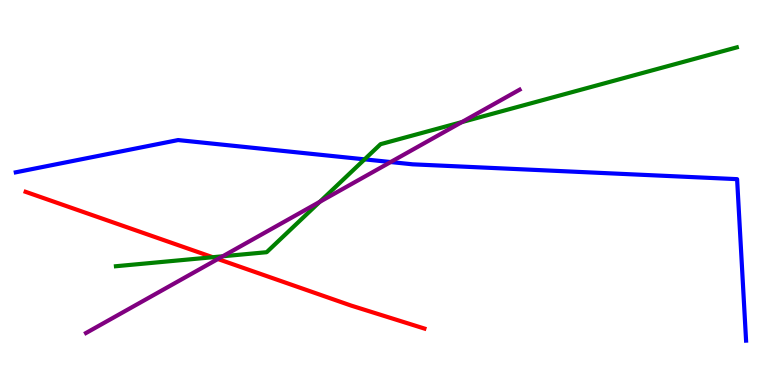[{'lines': ['blue', 'red'], 'intersections': []}, {'lines': ['green', 'red'], 'intersections': [{'x': 2.75, 'y': 3.32}]}, {'lines': ['purple', 'red'], 'intersections': [{'x': 2.81, 'y': 3.27}]}, {'lines': ['blue', 'green'], 'intersections': [{'x': 4.7, 'y': 5.86}]}, {'lines': ['blue', 'purple'], 'intersections': [{'x': 5.04, 'y': 5.79}]}, {'lines': ['green', 'purple'], 'intersections': [{'x': 2.87, 'y': 3.34}, {'x': 4.13, 'y': 4.76}, {'x': 5.96, 'y': 6.83}]}]